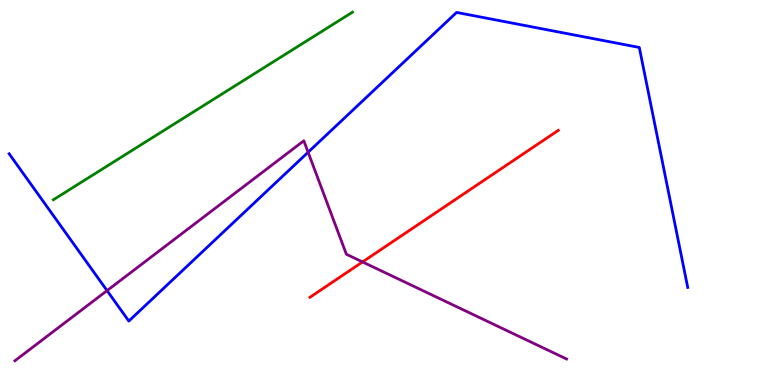[{'lines': ['blue', 'red'], 'intersections': []}, {'lines': ['green', 'red'], 'intersections': []}, {'lines': ['purple', 'red'], 'intersections': [{'x': 4.68, 'y': 3.2}]}, {'lines': ['blue', 'green'], 'intersections': []}, {'lines': ['blue', 'purple'], 'intersections': [{'x': 1.38, 'y': 2.45}, {'x': 3.98, 'y': 6.05}]}, {'lines': ['green', 'purple'], 'intersections': []}]